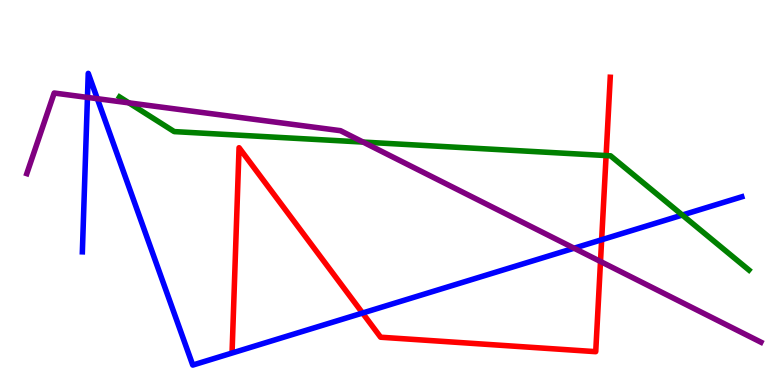[{'lines': ['blue', 'red'], 'intersections': [{'x': 4.68, 'y': 1.87}, {'x': 7.76, 'y': 3.77}]}, {'lines': ['green', 'red'], 'intersections': [{'x': 7.82, 'y': 5.96}]}, {'lines': ['purple', 'red'], 'intersections': [{'x': 7.75, 'y': 3.21}]}, {'lines': ['blue', 'green'], 'intersections': [{'x': 8.8, 'y': 4.41}]}, {'lines': ['blue', 'purple'], 'intersections': [{'x': 1.13, 'y': 7.47}, {'x': 1.26, 'y': 7.44}, {'x': 7.41, 'y': 3.55}]}, {'lines': ['green', 'purple'], 'intersections': [{'x': 1.66, 'y': 7.33}, {'x': 4.69, 'y': 6.31}]}]